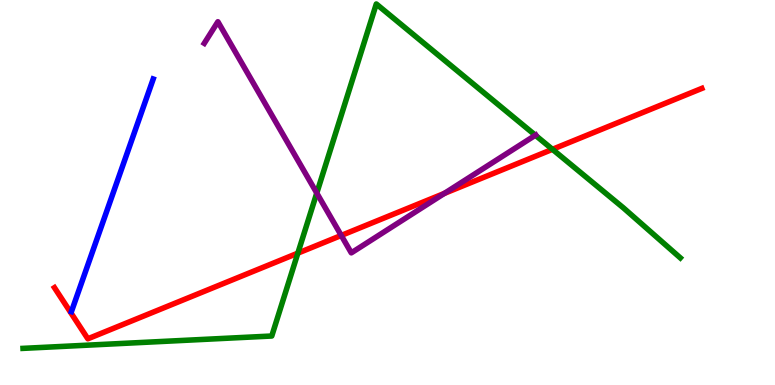[{'lines': ['blue', 'red'], 'intersections': []}, {'lines': ['green', 'red'], 'intersections': [{'x': 3.84, 'y': 3.42}, {'x': 7.13, 'y': 6.12}]}, {'lines': ['purple', 'red'], 'intersections': [{'x': 4.4, 'y': 3.88}, {'x': 5.73, 'y': 4.98}]}, {'lines': ['blue', 'green'], 'intersections': []}, {'lines': ['blue', 'purple'], 'intersections': []}, {'lines': ['green', 'purple'], 'intersections': [{'x': 4.09, 'y': 4.99}, {'x': 6.91, 'y': 6.49}]}]